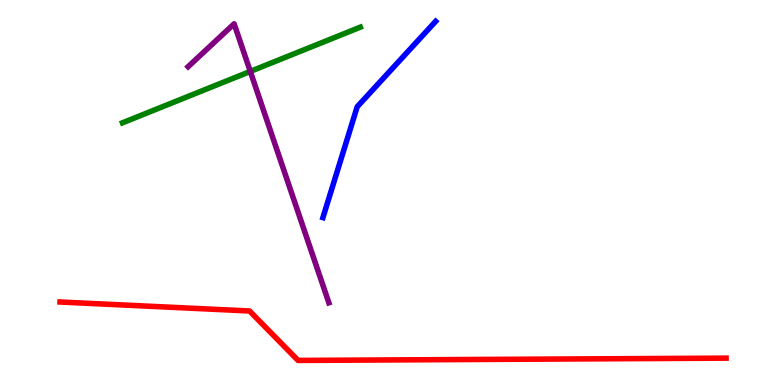[{'lines': ['blue', 'red'], 'intersections': []}, {'lines': ['green', 'red'], 'intersections': []}, {'lines': ['purple', 'red'], 'intersections': []}, {'lines': ['blue', 'green'], 'intersections': []}, {'lines': ['blue', 'purple'], 'intersections': []}, {'lines': ['green', 'purple'], 'intersections': [{'x': 3.23, 'y': 8.14}]}]